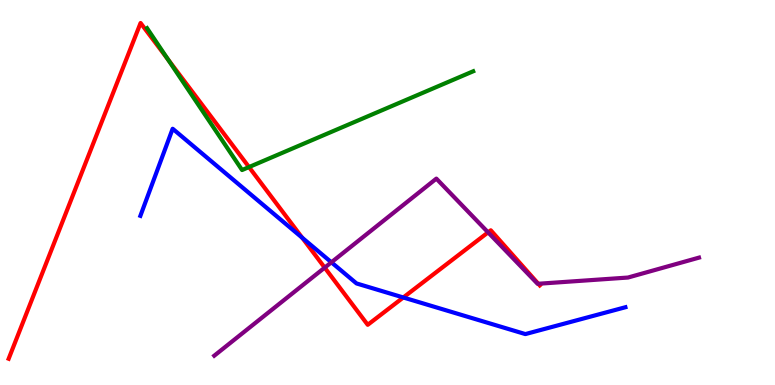[{'lines': ['blue', 'red'], 'intersections': [{'x': 3.9, 'y': 3.83}, {'x': 5.2, 'y': 2.27}]}, {'lines': ['green', 'red'], 'intersections': [{'x': 2.16, 'y': 8.46}, {'x': 3.21, 'y': 5.66}]}, {'lines': ['purple', 'red'], 'intersections': [{'x': 4.19, 'y': 3.05}, {'x': 6.3, 'y': 3.96}, {'x': 6.95, 'y': 2.63}]}, {'lines': ['blue', 'green'], 'intersections': []}, {'lines': ['blue', 'purple'], 'intersections': [{'x': 4.28, 'y': 3.19}]}, {'lines': ['green', 'purple'], 'intersections': []}]